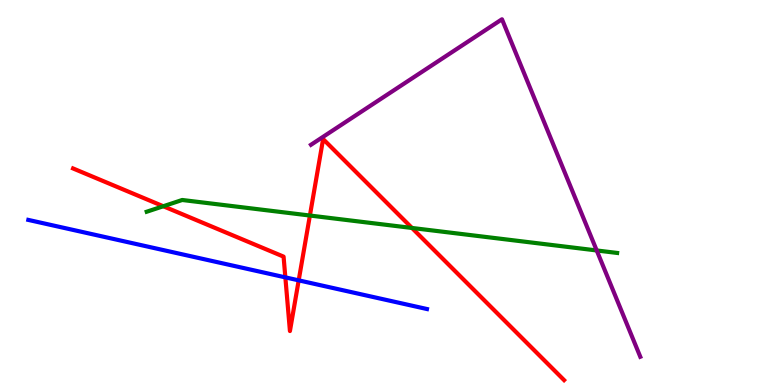[{'lines': ['blue', 'red'], 'intersections': [{'x': 3.68, 'y': 2.8}, {'x': 3.85, 'y': 2.72}]}, {'lines': ['green', 'red'], 'intersections': [{'x': 2.11, 'y': 4.64}, {'x': 4.0, 'y': 4.4}, {'x': 5.32, 'y': 4.08}]}, {'lines': ['purple', 'red'], 'intersections': []}, {'lines': ['blue', 'green'], 'intersections': []}, {'lines': ['blue', 'purple'], 'intersections': []}, {'lines': ['green', 'purple'], 'intersections': [{'x': 7.7, 'y': 3.49}]}]